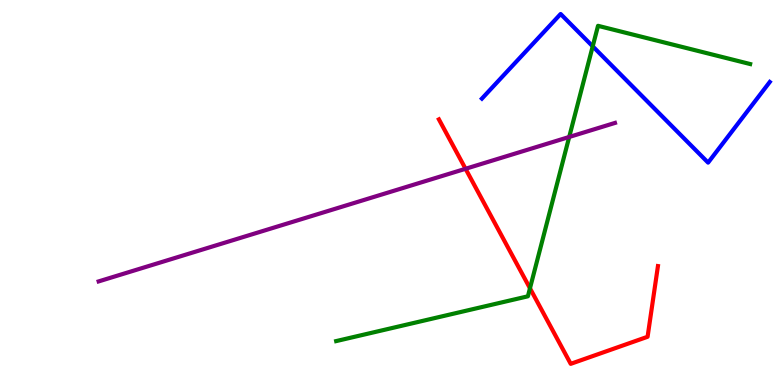[{'lines': ['blue', 'red'], 'intersections': []}, {'lines': ['green', 'red'], 'intersections': [{'x': 6.84, 'y': 2.51}]}, {'lines': ['purple', 'red'], 'intersections': [{'x': 6.01, 'y': 5.62}]}, {'lines': ['blue', 'green'], 'intersections': [{'x': 7.65, 'y': 8.8}]}, {'lines': ['blue', 'purple'], 'intersections': []}, {'lines': ['green', 'purple'], 'intersections': [{'x': 7.34, 'y': 6.44}]}]